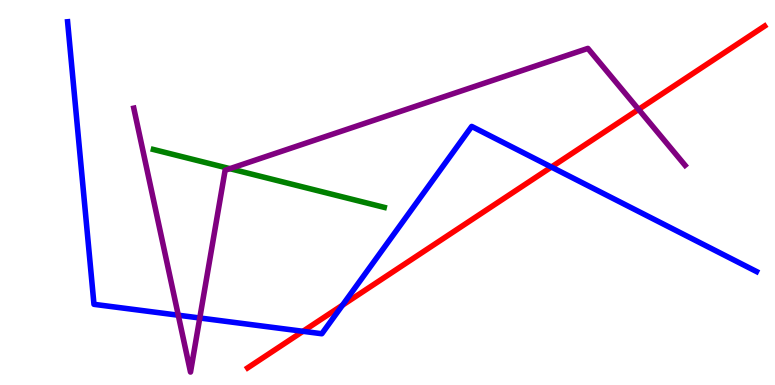[{'lines': ['blue', 'red'], 'intersections': [{'x': 3.91, 'y': 1.39}, {'x': 4.42, 'y': 2.07}, {'x': 7.11, 'y': 5.66}]}, {'lines': ['green', 'red'], 'intersections': []}, {'lines': ['purple', 'red'], 'intersections': [{'x': 8.24, 'y': 7.16}]}, {'lines': ['blue', 'green'], 'intersections': []}, {'lines': ['blue', 'purple'], 'intersections': [{'x': 2.3, 'y': 1.81}, {'x': 2.58, 'y': 1.74}]}, {'lines': ['green', 'purple'], 'intersections': [{'x': 2.97, 'y': 5.62}]}]